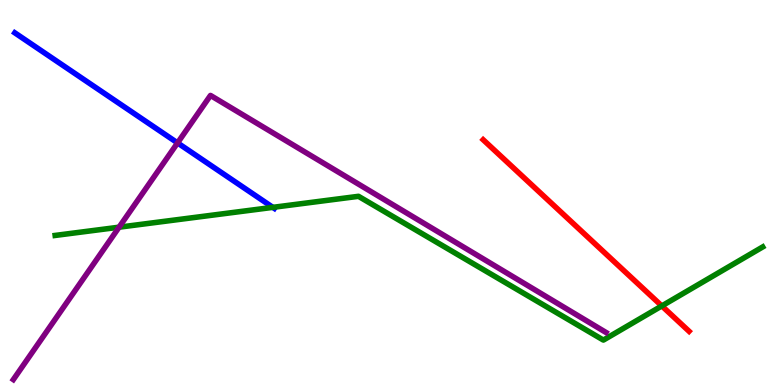[{'lines': ['blue', 'red'], 'intersections': []}, {'lines': ['green', 'red'], 'intersections': [{'x': 8.54, 'y': 2.05}]}, {'lines': ['purple', 'red'], 'intersections': []}, {'lines': ['blue', 'green'], 'intersections': [{'x': 3.52, 'y': 4.61}]}, {'lines': ['blue', 'purple'], 'intersections': [{'x': 2.29, 'y': 6.29}]}, {'lines': ['green', 'purple'], 'intersections': [{'x': 1.54, 'y': 4.1}]}]